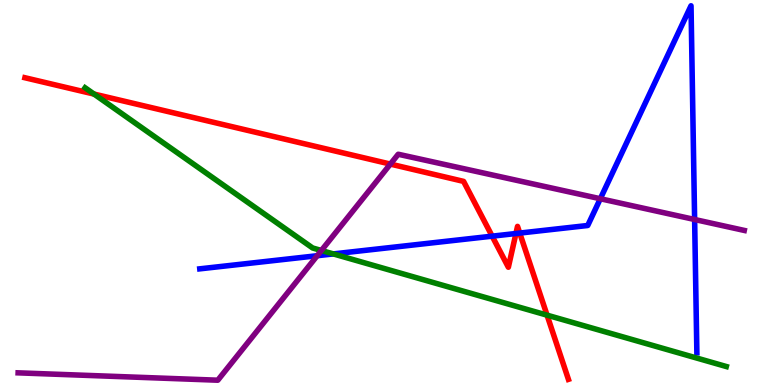[{'lines': ['blue', 'red'], 'intersections': [{'x': 6.35, 'y': 3.87}, {'x': 6.66, 'y': 3.93}, {'x': 6.71, 'y': 3.95}]}, {'lines': ['green', 'red'], 'intersections': [{'x': 1.21, 'y': 7.56}, {'x': 7.06, 'y': 1.81}]}, {'lines': ['purple', 'red'], 'intersections': [{'x': 5.04, 'y': 5.74}]}, {'lines': ['blue', 'green'], 'intersections': [{'x': 4.3, 'y': 3.4}]}, {'lines': ['blue', 'purple'], 'intersections': [{'x': 4.09, 'y': 3.36}, {'x': 7.75, 'y': 4.84}, {'x': 8.96, 'y': 4.3}]}, {'lines': ['green', 'purple'], 'intersections': [{'x': 4.15, 'y': 3.49}]}]